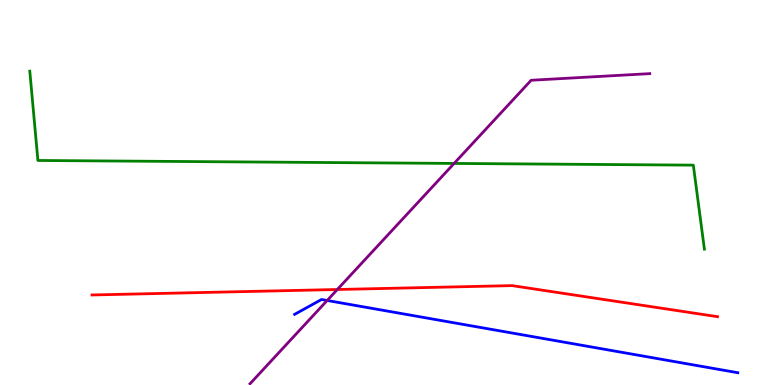[{'lines': ['blue', 'red'], 'intersections': []}, {'lines': ['green', 'red'], 'intersections': []}, {'lines': ['purple', 'red'], 'intersections': [{'x': 4.35, 'y': 2.48}]}, {'lines': ['blue', 'green'], 'intersections': []}, {'lines': ['blue', 'purple'], 'intersections': [{'x': 4.22, 'y': 2.2}]}, {'lines': ['green', 'purple'], 'intersections': [{'x': 5.86, 'y': 5.75}]}]